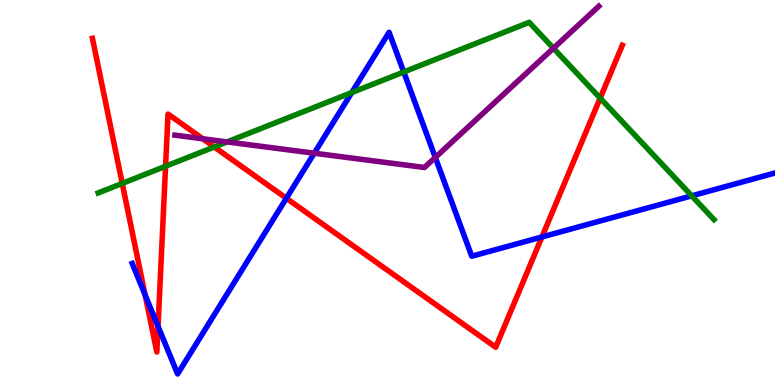[{'lines': ['blue', 'red'], 'intersections': [{'x': 1.87, 'y': 2.34}, {'x': 2.04, 'y': 1.52}, {'x': 3.69, 'y': 4.85}, {'x': 6.99, 'y': 3.85}]}, {'lines': ['green', 'red'], 'intersections': [{'x': 1.58, 'y': 5.24}, {'x': 2.14, 'y': 5.68}, {'x': 2.76, 'y': 6.18}, {'x': 7.74, 'y': 7.45}]}, {'lines': ['purple', 'red'], 'intersections': [{'x': 2.62, 'y': 6.4}]}, {'lines': ['blue', 'green'], 'intersections': [{'x': 4.54, 'y': 7.6}, {'x': 5.21, 'y': 8.13}, {'x': 8.93, 'y': 4.91}]}, {'lines': ['blue', 'purple'], 'intersections': [{'x': 4.05, 'y': 6.02}, {'x': 5.62, 'y': 5.91}]}, {'lines': ['green', 'purple'], 'intersections': [{'x': 2.93, 'y': 6.31}, {'x': 7.14, 'y': 8.75}]}]